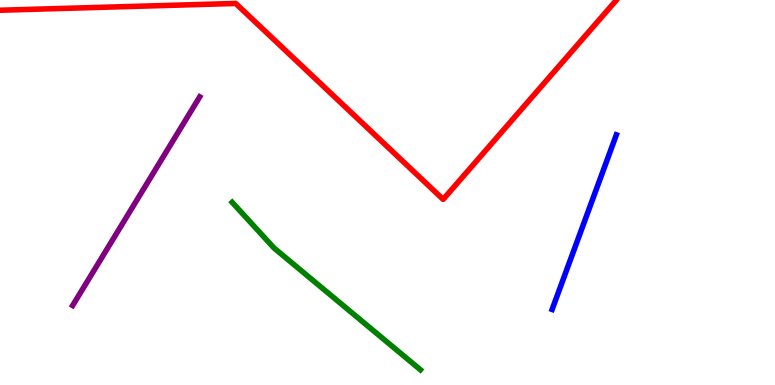[{'lines': ['blue', 'red'], 'intersections': []}, {'lines': ['green', 'red'], 'intersections': []}, {'lines': ['purple', 'red'], 'intersections': []}, {'lines': ['blue', 'green'], 'intersections': []}, {'lines': ['blue', 'purple'], 'intersections': []}, {'lines': ['green', 'purple'], 'intersections': []}]